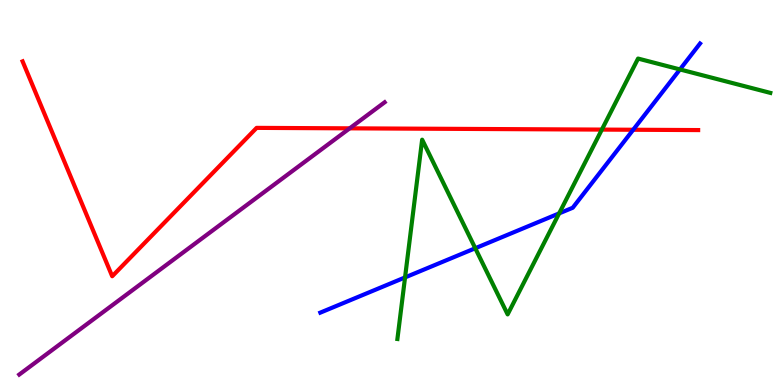[{'lines': ['blue', 'red'], 'intersections': [{'x': 8.17, 'y': 6.63}]}, {'lines': ['green', 'red'], 'intersections': [{'x': 7.77, 'y': 6.63}]}, {'lines': ['purple', 'red'], 'intersections': [{'x': 4.51, 'y': 6.67}]}, {'lines': ['blue', 'green'], 'intersections': [{'x': 5.23, 'y': 2.79}, {'x': 6.13, 'y': 3.55}, {'x': 7.21, 'y': 4.46}, {'x': 8.77, 'y': 8.2}]}, {'lines': ['blue', 'purple'], 'intersections': []}, {'lines': ['green', 'purple'], 'intersections': []}]